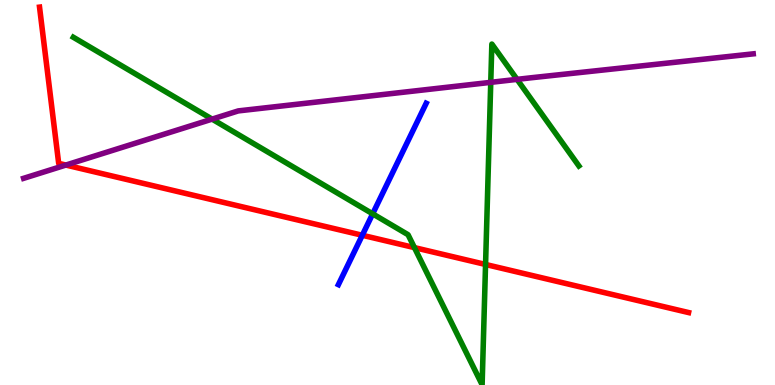[{'lines': ['blue', 'red'], 'intersections': [{'x': 4.67, 'y': 3.89}]}, {'lines': ['green', 'red'], 'intersections': [{'x': 5.35, 'y': 3.57}, {'x': 6.27, 'y': 3.13}]}, {'lines': ['purple', 'red'], 'intersections': [{'x': 0.85, 'y': 5.71}]}, {'lines': ['blue', 'green'], 'intersections': [{'x': 4.81, 'y': 4.45}]}, {'lines': ['blue', 'purple'], 'intersections': []}, {'lines': ['green', 'purple'], 'intersections': [{'x': 2.74, 'y': 6.91}, {'x': 6.33, 'y': 7.86}, {'x': 6.67, 'y': 7.94}]}]